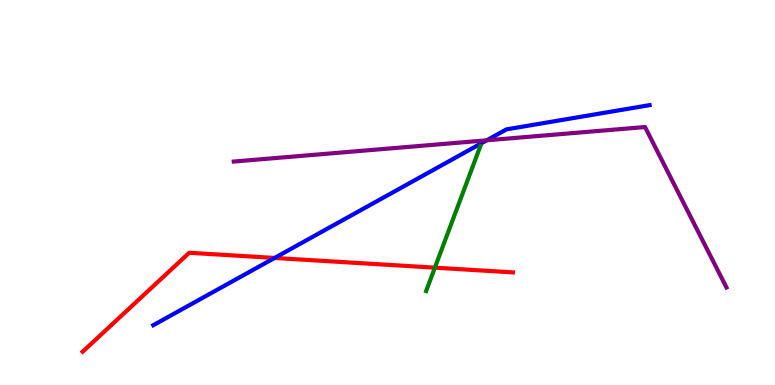[{'lines': ['blue', 'red'], 'intersections': [{'x': 3.54, 'y': 3.3}]}, {'lines': ['green', 'red'], 'intersections': [{'x': 5.61, 'y': 3.05}]}, {'lines': ['purple', 'red'], 'intersections': []}, {'lines': ['blue', 'green'], 'intersections': []}, {'lines': ['blue', 'purple'], 'intersections': [{'x': 6.28, 'y': 6.36}]}, {'lines': ['green', 'purple'], 'intersections': []}]